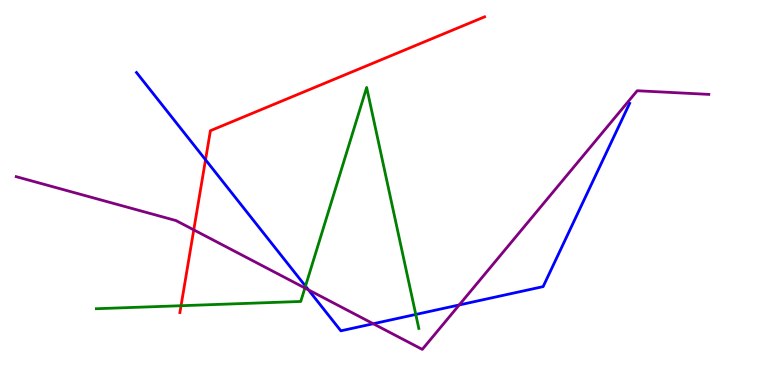[{'lines': ['blue', 'red'], 'intersections': [{'x': 2.65, 'y': 5.85}]}, {'lines': ['green', 'red'], 'intersections': [{'x': 2.34, 'y': 2.06}]}, {'lines': ['purple', 'red'], 'intersections': [{'x': 2.5, 'y': 4.03}]}, {'lines': ['blue', 'green'], 'intersections': [{'x': 3.94, 'y': 2.57}, {'x': 5.36, 'y': 1.83}]}, {'lines': ['blue', 'purple'], 'intersections': [{'x': 3.98, 'y': 2.47}, {'x': 4.82, 'y': 1.59}, {'x': 5.93, 'y': 2.08}]}, {'lines': ['green', 'purple'], 'intersections': [{'x': 3.93, 'y': 2.52}]}]